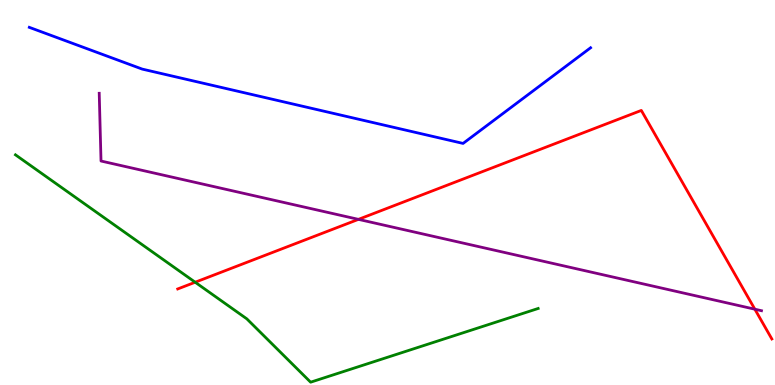[{'lines': ['blue', 'red'], 'intersections': []}, {'lines': ['green', 'red'], 'intersections': [{'x': 2.52, 'y': 2.67}]}, {'lines': ['purple', 'red'], 'intersections': [{'x': 4.63, 'y': 4.3}, {'x': 9.74, 'y': 1.97}]}, {'lines': ['blue', 'green'], 'intersections': []}, {'lines': ['blue', 'purple'], 'intersections': []}, {'lines': ['green', 'purple'], 'intersections': []}]